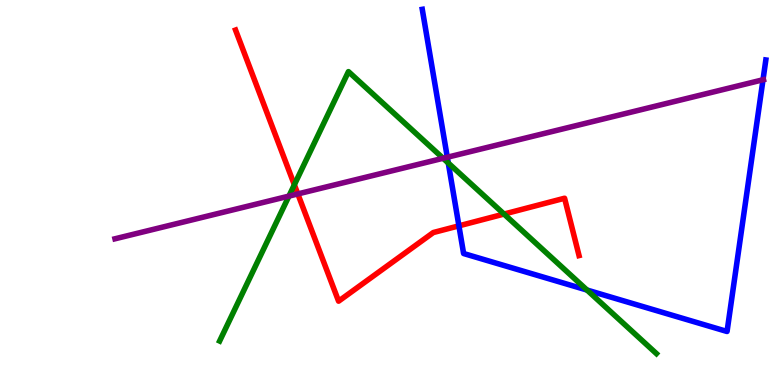[{'lines': ['blue', 'red'], 'intersections': [{'x': 5.92, 'y': 4.13}]}, {'lines': ['green', 'red'], 'intersections': [{'x': 3.8, 'y': 5.2}, {'x': 6.5, 'y': 4.44}]}, {'lines': ['purple', 'red'], 'intersections': [{'x': 3.84, 'y': 4.96}]}, {'lines': ['blue', 'green'], 'intersections': [{'x': 5.78, 'y': 5.77}, {'x': 7.57, 'y': 2.47}]}, {'lines': ['blue', 'purple'], 'intersections': [{'x': 5.77, 'y': 5.92}, {'x': 9.85, 'y': 7.93}]}, {'lines': ['green', 'purple'], 'intersections': [{'x': 3.73, 'y': 4.91}, {'x': 5.72, 'y': 5.89}]}]